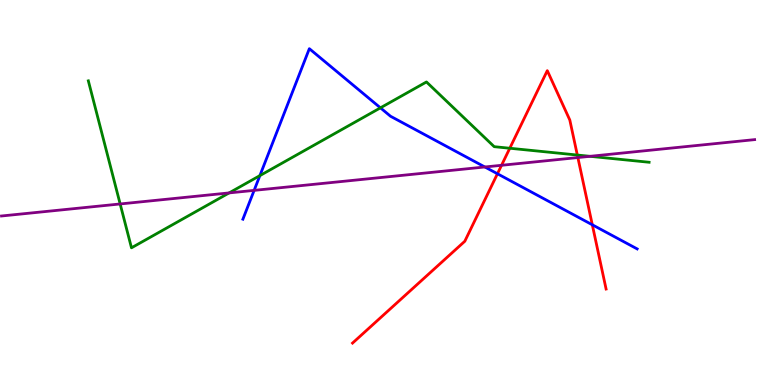[{'lines': ['blue', 'red'], 'intersections': [{'x': 6.42, 'y': 5.49}, {'x': 7.64, 'y': 4.16}]}, {'lines': ['green', 'red'], 'intersections': [{'x': 6.58, 'y': 6.15}, {'x': 7.45, 'y': 5.97}]}, {'lines': ['purple', 'red'], 'intersections': [{'x': 6.47, 'y': 5.71}, {'x': 7.46, 'y': 5.91}]}, {'lines': ['blue', 'green'], 'intersections': [{'x': 3.35, 'y': 5.44}, {'x': 4.91, 'y': 7.2}]}, {'lines': ['blue', 'purple'], 'intersections': [{'x': 3.28, 'y': 5.06}, {'x': 6.26, 'y': 5.66}]}, {'lines': ['green', 'purple'], 'intersections': [{'x': 1.55, 'y': 4.7}, {'x': 2.96, 'y': 4.99}, {'x': 7.61, 'y': 5.94}]}]